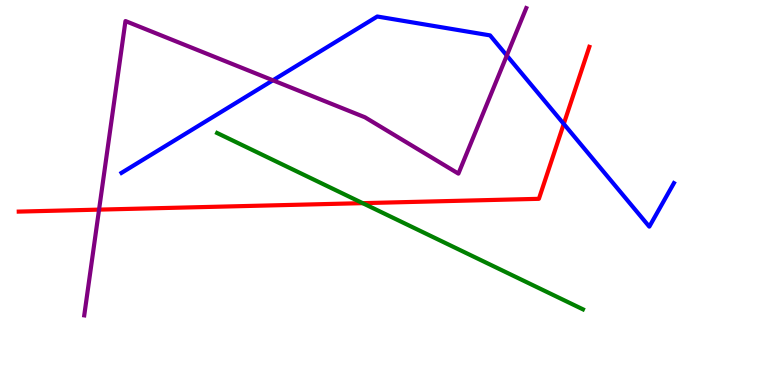[{'lines': ['blue', 'red'], 'intersections': [{'x': 7.27, 'y': 6.78}]}, {'lines': ['green', 'red'], 'intersections': [{'x': 4.68, 'y': 4.72}]}, {'lines': ['purple', 'red'], 'intersections': [{'x': 1.28, 'y': 4.56}]}, {'lines': ['blue', 'green'], 'intersections': []}, {'lines': ['blue', 'purple'], 'intersections': [{'x': 3.52, 'y': 7.91}, {'x': 6.54, 'y': 8.56}]}, {'lines': ['green', 'purple'], 'intersections': []}]